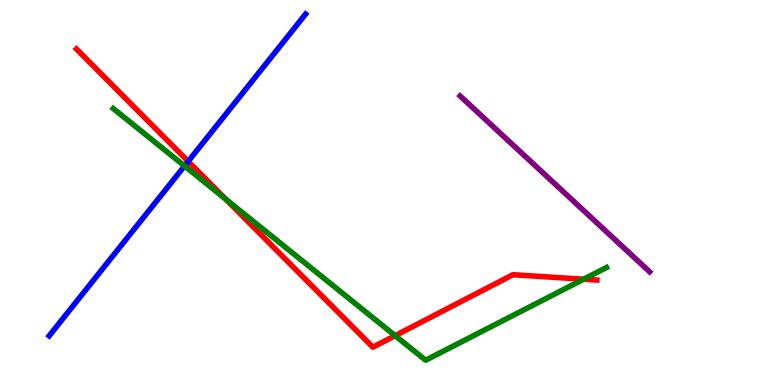[{'lines': ['blue', 'red'], 'intersections': [{'x': 2.43, 'y': 5.81}]}, {'lines': ['green', 'red'], 'intersections': [{'x': 2.91, 'y': 4.83}, {'x': 5.1, 'y': 1.28}, {'x': 7.53, 'y': 2.75}]}, {'lines': ['purple', 'red'], 'intersections': []}, {'lines': ['blue', 'green'], 'intersections': [{'x': 2.38, 'y': 5.69}]}, {'lines': ['blue', 'purple'], 'intersections': []}, {'lines': ['green', 'purple'], 'intersections': []}]